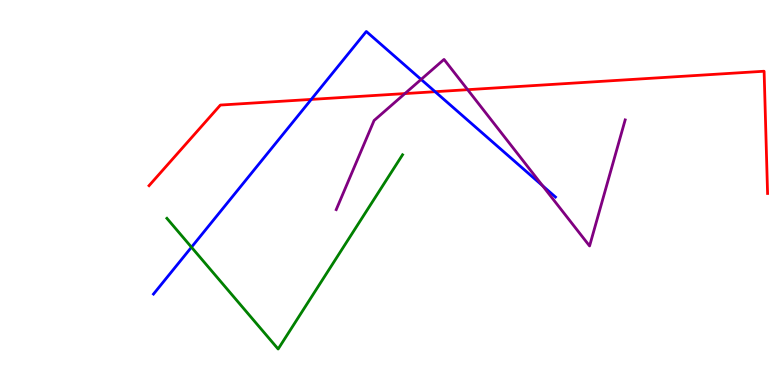[{'lines': ['blue', 'red'], 'intersections': [{'x': 4.02, 'y': 7.42}, {'x': 5.61, 'y': 7.62}]}, {'lines': ['green', 'red'], 'intersections': []}, {'lines': ['purple', 'red'], 'intersections': [{'x': 5.22, 'y': 7.57}, {'x': 6.03, 'y': 7.67}]}, {'lines': ['blue', 'green'], 'intersections': [{'x': 2.47, 'y': 3.58}]}, {'lines': ['blue', 'purple'], 'intersections': [{'x': 5.43, 'y': 7.94}, {'x': 7.0, 'y': 5.17}]}, {'lines': ['green', 'purple'], 'intersections': []}]